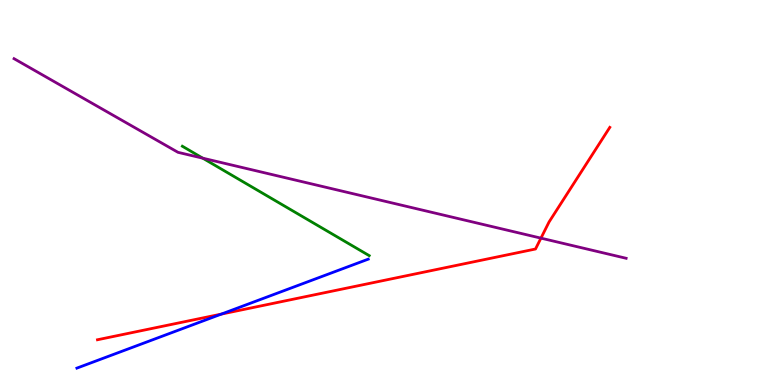[{'lines': ['blue', 'red'], 'intersections': [{'x': 2.86, 'y': 1.84}]}, {'lines': ['green', 'red'], 'intersections': []}, {'lines': ['purple', 'red'], 'intersections': [{'x': 6.98, 'y': 3.81}]}, {'lines': ['blue', 'green'], 'intersections': []}, {'lines': ['blue', 'purple'], 'intersections': []}, {'lines': ['green', 'purple'], 'intersections': [{'x': 2.62, 'y': 5.89}]}]